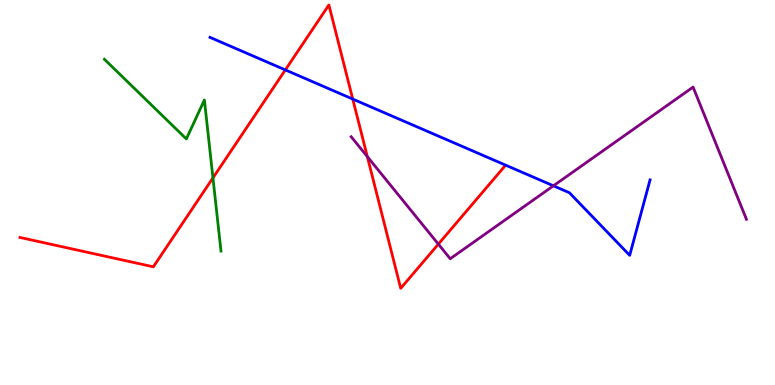[{'lines': ['blue', 'red'], 'intersections': [{'x': 3.68, 'y': 8.18}, {'x': 4.55, 'y': 7.43}]}, {'lines': ['green', 'red'], 'intersections': [{'x': 2.75, 'y': 5.38}]}, {'lines': ['purple', 'red'], 'intersections': [{'x': 4.74, 'y': 5.93}, {'x': 5.66, 'y': 3.66}]}, {'lines': ['blue', 'green'], 'intersections': []}, {'lines': ['blue', 'purple'], 'intersections': [{'x': 7.14, 'y': 5.17}]}, {'lines': ['green', 'purple'], 'intersections': []}]